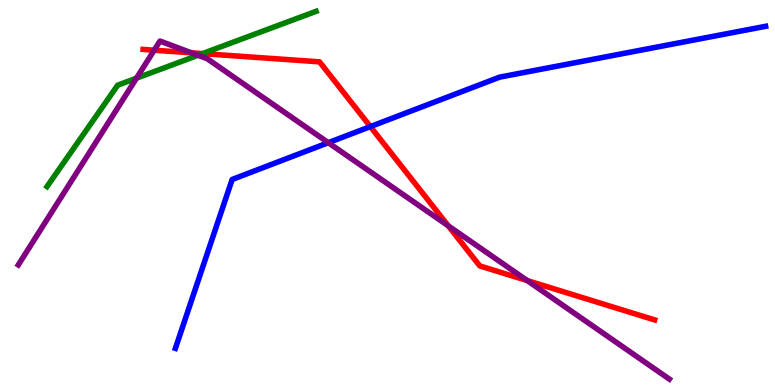[{'lines': ['blue', 'red'], 'intersections': [{'x': 4.78, 'y': 6.71}]}, {'lines': ['green', 'red'], 'intersections': [{'x': 2.61, 'y': 8.61}]}, {'lines': ['purple', 'red'], 'intersections': [{'x': 1.99, 'y': 8.7}, {'x': 2.47, 'y': 8.63}, {'x': 5.78, 'y': 4.13}, {'x': 6.8, 'y': 2.71}]}, {'lines': ['blue', 'green'], 'intersections': []}, {'lines': ['blue', 'purple'], 'intersections': [{'x': 4.24, 'y': 6.29}]}, {'lines': ['green', 'purple'], 'intersections': [{'x': 1.76, 'y': 7.97}, {'x': 2.56, 'y': 8.56}]}]